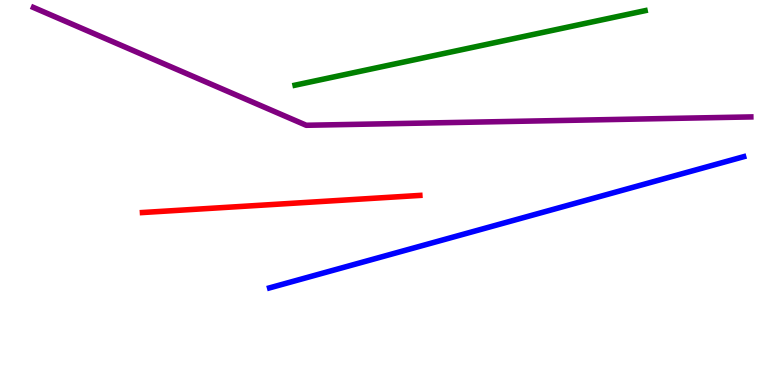[{'lines': ['blue', 'red'], 'intersections': []}, {'lines': ['green', 'red'], 'intersections': []}, {'lines': ['purple', 'red'], 'intersections': []}, {'lines': ['blue', 'green'], 'intersections': []}, {'lines': ['blue', 'purple'], 'intersections': []}, {'lines': ['green', 'purple'], 'intersections': []}]